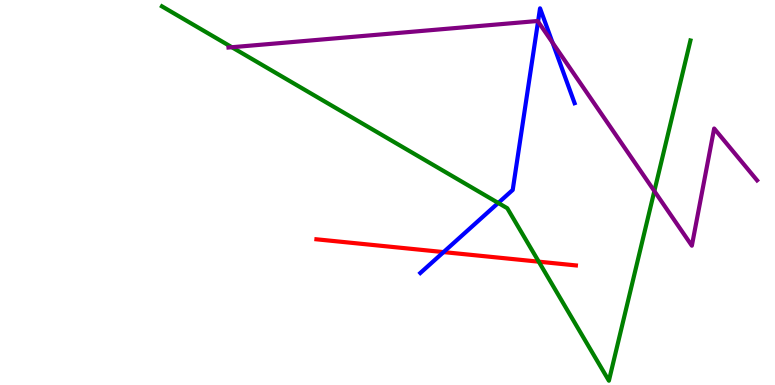[{'lines': ['blue', 'red'], 'intersections': [{'x': 5.72, 'y': 3.45}]}, {'lines': ['green', 'red'], 'intersections': [{'x': 6.95, 'y': 3.2}]}, {'lines': ['purple', 'red'], 'intersections': []}, {'lines': ['blue', 'green'], 'intersections': [{'x': 6.43, 'y': 4.73}]}, {'lines': ['blue', 'purple'], 'intersections': [{'x': 6.94, 'y': 9.44}, {'x': 7.13, 'y': 8.89}]}, {'lines': ['green', 'purple'], 'intersections': [{'x': 2.99, 'y': 8.77}, {'x': 8.44, 'y': 5.04}]}]